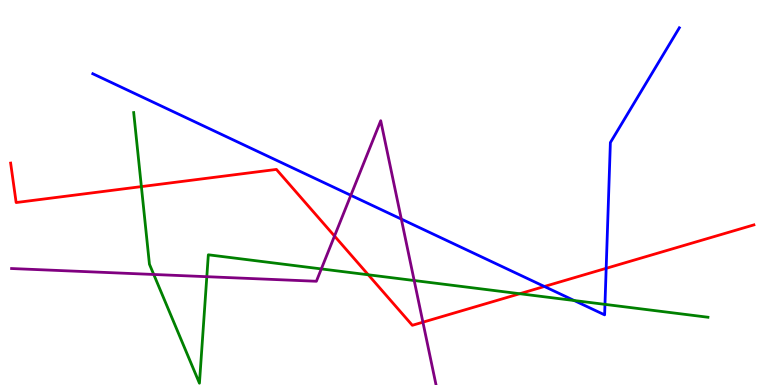[{'lines': ['blue', 'red'], 'intersections': [{'x': 7.02, 'y': 2.56}, {'x': 7.82, 'y': 3.03}]}, {'lines': ['green', 'red'], 'intersections': [{'x': 1.82, 'y': 5.15}, {'x': 4.75, 'y': 2.86}, {'x': 6.71, 'y': 2.37}]}, {'lines': ['purple', 'red'], 'intersections': [{'x': 4.32, 'y': 3.87}, {'x': 5.46, 'y': 1.63}]}, {'lines': ['blue', 'green'], 'intersections': [{'x': 7.41, 'y': 2.19}, {'x': 7.81, 'y': 2.09}]}, {'lines': ['blue', 'purple'], 'intersections': [{'x': 4.53, 'y': 4.93}, {'x': 5.18, 'y': 4.31}]}, {'lines': ['green', 'purple'], 'intersections': [{'x': 1.98, 'y': 2.87}, {'x': 2.67, 'y': 2.81}, {'x': 4.15, 'y': 3.02}, {'x': 5.34, 'y': 2.71}]}]